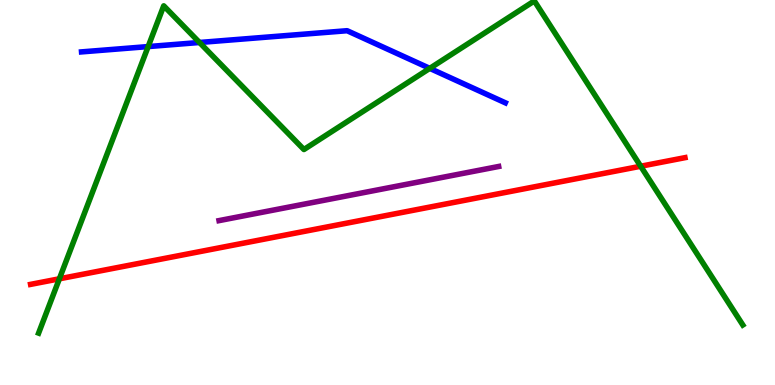[{'lines': ['blue', 'red'], 'intersections': []}, {'lines': ['green', 'red'], 'intersections': [{'x': 0.766, 'y': 2.76}, {'x': 8.27, 'y': 5.68}]}, {'lines': ['purple', 'red'], 'intersections': []}, {'lines': ['blue', 'green'], 'intersections': [{'x': 1.91, 'y': 8.79}, {'x': 2.57, 'y': 8.9}, {'x': 5.55, 'y': 8.22}]}, {'lines': ['blue', 'purple'], 'intersections': []}, {'lines': ['green', 'purple'], 'intersections': []}]